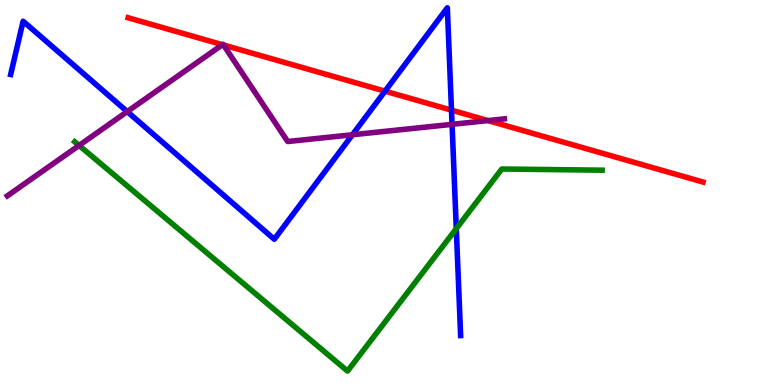[{'lines': ['blue', 'red'], 'intersections': [{'x': 4.97, 'y': 7.63}, {'x': 5.83, 'y': 7.14}]}, {'lines': ['green', 'red'], 'intersections': []}, {'lines': ['purple', 'red'], 'intersections': [{'x': 2.87, 'y': 8.84}, {'x': 2.88, 'y': 8.83}, {'x': 6.3, 'y': 6.87}]}, {'lines': ['blue', 'green'], 'intersections': [{'x': 5.89, 'y': 4.06}]}, {'lines': ['blue', 'purple'], 'intersections': [{'x': 1.64, 'y': 7.1}, {'x': 4.55, 'y': 6.5}, {'x': 5.83, 'y': 6.77}]}, {'lines': ['green', 'purple'], 'intersections': [{'x': 1.02, 'y': 6.22}]}]